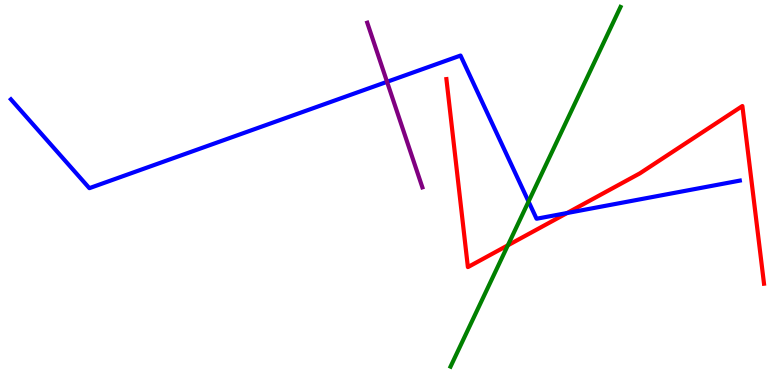[{'lines': ['blue', 'red'], 'intersections': [{'x': 7.32, 'y': 4.47}]}, {'lines': ['green', 'red'], 'intersections': [{'x': 6.55, 'y': 3.63}]}, {'lines': ['purple', 'red'], 'intersections': []}, {'lines': ['blue', 'green'], 'intersections': [{'x': 6.82, 'y': 4.77}]}, {'lines': ['blue', 'purple'], 'intersections': [{'x': 4.99, 'y': 7.88}]}, {'lines': ['green', 'purple'], 'intersections': []}]